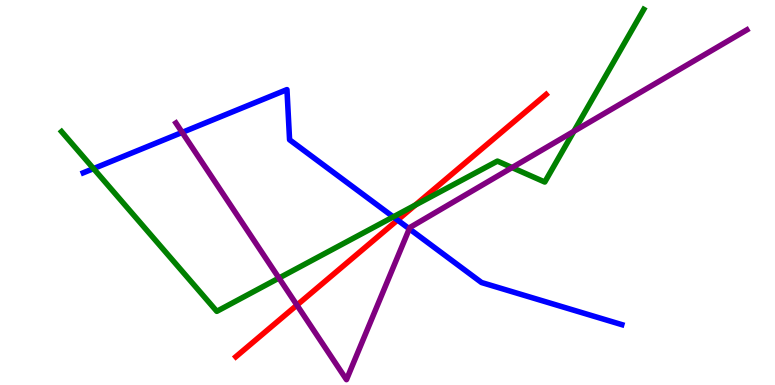[{'lines': ['blue', 'red'], 'intersections': [{'x': 5.13, 'y': 4.28}]}, {'lines': ['green', 'red'], 'intersections': [{'x': 5.36, 'y': 4.67}]}, {'lines': ['purple', 'red'], 'intersections': [{'x': 3.83, 'y': 2.08}]}, {'lines': ['blue', 'green'], 'intersections': [{'x': 1.21, 'y': 5.62}, {'x': 5.07, 'y': 4.37}]}, {'lines': ['blue', 'purple'], 'intersections': [{'x': 2.35, 'y': 6.56}, {'x': 5.28, 'y': 4.06}]}, {'lines': ['green', 'purple'], 'intersections': [{'x': 3.6, 'y': 2.78}, {'x': 6.61, 'y': 5.65}, {'x': 7.4, 'y': 6.59}]}]